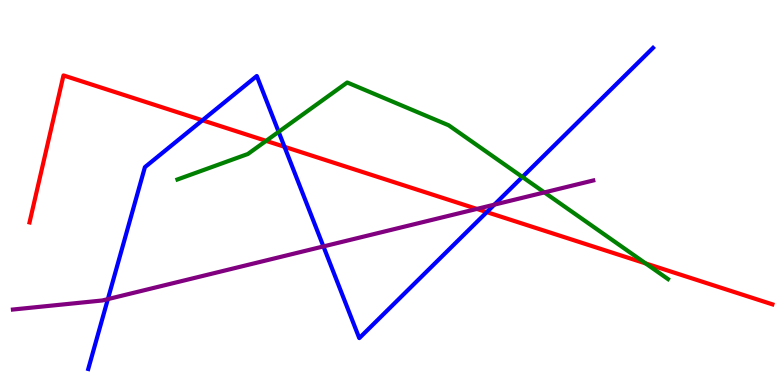[{'lines': ['blue', 'red'], 'intersections': [{'x': 2.61, 'y': 6.88}, {'x': 3.67, 'y': 6.19}, {'x': 6.28, 'y': 4.49}]}, {'lines': ['green', 'red'], 'intersections': [{'x': 3.43, 'y': 6.34}, {'x': 8.33, 'y': 3.16}]}, {'lines': ['purple', 'red'], 'intersections': [{'x': 6.15, 'y': 4.57}]}, {'lines': ['blue', 'green'], 'intersections': [{'x': 3.6, 'y': 6.58}, {'x': 6.74, 'y': 5.4}]}, {'lines': ['blue', 'purple'], 'intersections': [{'x': 1.39, 'y': 2.23}, {'x': 4.17, 'y': 3.6}, {'x': 6.38, 'y': 4.68}]}, {'lines': ['green', 'purple'], 'intersections': [{'x': 7.02, 'y': 5.0}]}]